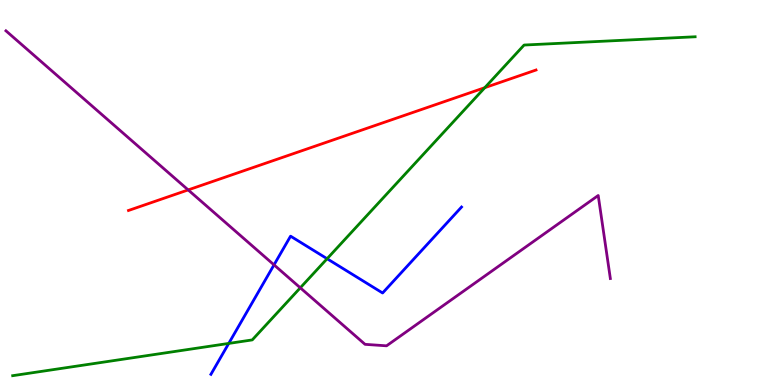[{'lines': ['blue', 'red'], 'intersections': []}, {'lines': ['green', 'red'], 'intersections': [{'x': 6.26, 'y': 7.72}]}, {'lines': ['purple', 'red'], 'intersections': [{'x': 2.43, 'y': 5.07}]}, {'lines': ['blue', 'green'], 'intersections': [{'x': 2.95, 'y': 1.08}, {'x': 4.22, 'y': 3.28}]}, {'lines': ['blue', 'purple'], 'intersections': [{'x': 3.54, 'y': 3.12}]}, {'lines': ['green', 'purple'], 'intersections': [{'x': 3.87, 'y': 2.52}]}]